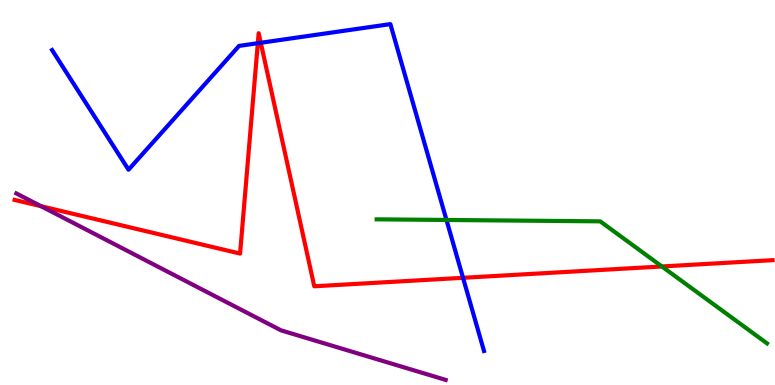[{'lines': ['blue', 'red'], 'intersections': [{'x': 3.33, 'y': 8.88}, {'x': 3.36, 'y': 8.89}, {'x': 5.97, 'y': 2.78}]}, {'lines': ['green', 'red'], 'intersections': [{'x': 8.54, 'y': 3.08}]}, {'lines': ['purple', 'red'], 'intersections': [{'x': 0.53, 'y': 4.64}]}, {'lines': ['blue', 'green'], 'intersections': [{'x': 5.76, 'y': 4.29}]}, {'lines': ['blue', 'purple'], 'intersections': []}, {'lines': ['green', 'purple'], 'intersections': []}]